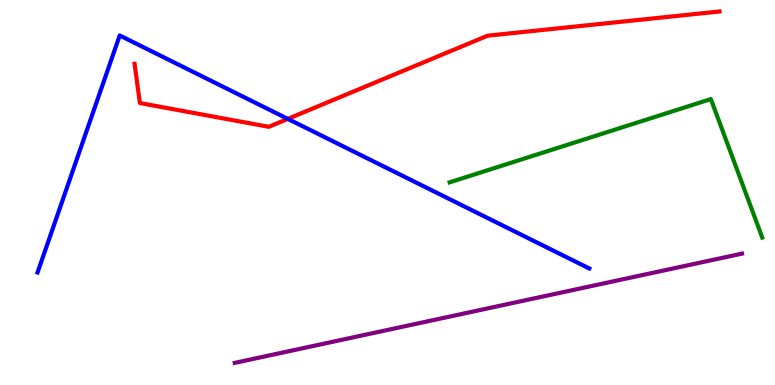[{'lines': ['blue', 'red'], 'intersections': [{'x': 3.71, 'y': 6.91}]}, {'lines': ['green', 'red'], 'intersections': []}, {'lines': ['purple', 'red'], 'intersections': []}, {'lines': ['blue', 'green'], 'intersections': []}, {'lines': ['blue', 'purple'], 'intersections': []}, {'lines': ['green', 'purple'], 'intersections': []}]